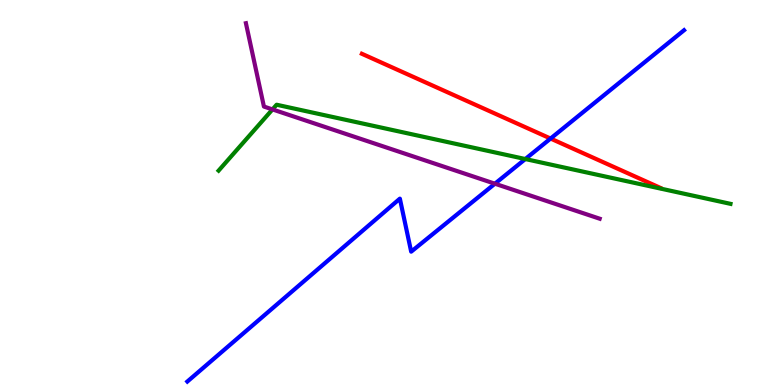[{'lines': ['blue', 'red'], 'intersections': [{'x': 7.1, 'y': 6.4}]}, {'lines': ['green', 'red'], 'intersections': []}, {'lines': ['purple', 'red'], 'intersections': []}, {'lines': ['blue', 'green'], 'intersections': [{'x': 6.78, 'y': 5.87}]}, {'lines': ['blue', 'purple'], 'intersections': [{'x': 6.39, 'y': 5.23}]}, {'lines': ['green', 'purple'], 'intersections': [{'x': 3.52, 'y': 7.16}]}]